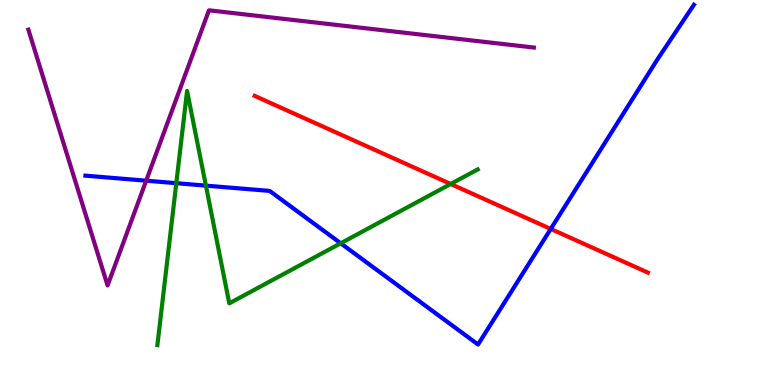[{'lines': ['blue', 'red'], 'intersections': [{'x': 7.11, 'y': 4.05}]}, {'lines': ['green', 'red'], 'intersections': [{'x': 5.82, 'y': 5.22}]}, {'lines': ['purple', 'red'], 'intersections': []}, {'lines': ['blue', 'green'], 'intersections': [{'x': 2.27, 'y': 5.24}, {'x': 2.66, 'y': 5.18}, {'x': 4.4, 'y': 3.68}]}, {'lines': ['blue', 'purple'], 'intersections': [{'x': 1.89, 'y': 5.31}]}, {'lines': ['green', 'purple'], 'intersections': []}]